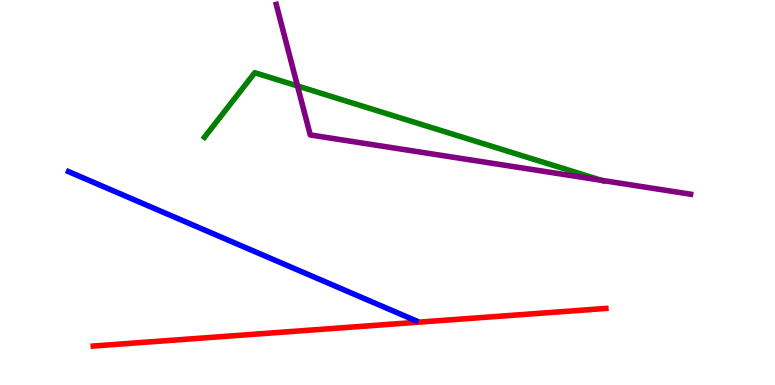[{'lines': ['blue', 'red'], 'intersections': []}, {'lines': ['green', 'red'], 'intersections': []}, {'lines': ['purple', 'red'], 'intersections': []}, {'lines': ['blue', 'green'], 'intersections': []}, {'lines': ['blue', 'purple'], 'intersections': []}, {'lines': ['green', 'purple'], 'intersections': [{'x': 3.84, 'y': 7.77}, {'x': 7.76, 'y': 5.32}]}]